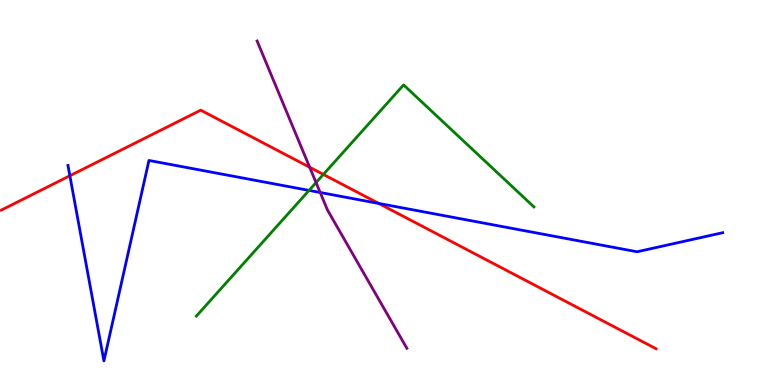[{'lines': ['blue', 'red'], 'intersections': [{'x': 0.901, 'y': 5.43}, {'x': 4.89, 'y': 4.72}]}, {'lines': ['green', 'red'], 'intersections': [{'x': 4.17, 'y': 5.47}]}, {'lines': ['purple', 'red'], 'intersections': [{'x': 4.0, 'y': 5.66}]}, {'lines': ['blue', 'green'], 'intersections': [{'x': 3.99, 'y': 5.05}]}, {'lines': ['blue', 'purple'], 'intersections': [{'x': 4.13, 'y': 5.0}]}, {'lines': ['green', 'purple'], 'intersections': [{'x': 4.08, 'y': 5.26}]}]